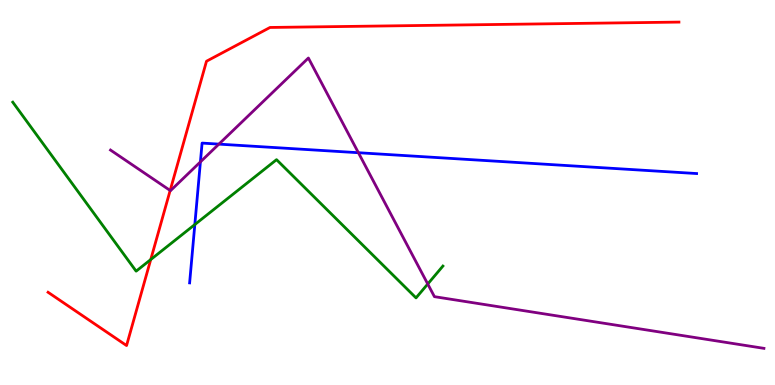[{'lines': ['blue', 'red'], 'intersections': []}, {'lines': ['green', 'red'], 'intersections': [{'x': 1.94, 'y': 3.26}]}, {'lines': ['purple', 'red'], 'intersections': [{'x': 2.2, 'y': 5.05}]}, {'lines': ['blue', 'green'], 'intersections': [{'x': 2.51, 'y': 4.17}]}, {'lines': ['blue', 'purple'], 'intersections': [{'x': 2.59, 'y': 5.79}, {'x': 2.82, 'y': 6.26}, {'x': 4.62, 'y': 6.03}]}, {'lines': ['green', 'purple'], 'intersections': [{'x': 5.52, 'y': 2.62}]}]